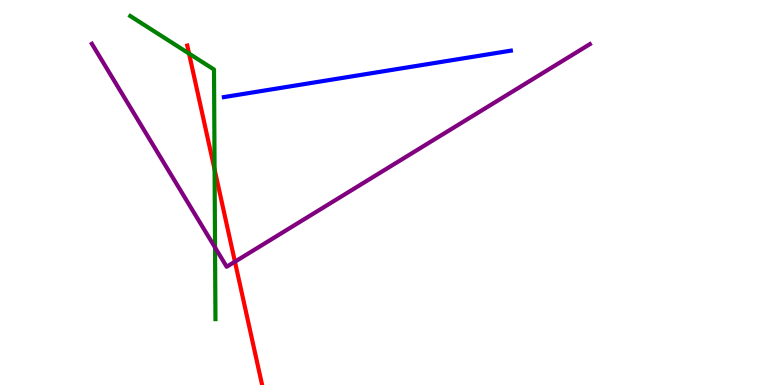[{'lines': ['blue', 'red'], 'intersections': []}, {'lines': ['green', 'red'], 'intersections': [{'x': 2.44, 'y': 8.61}, {'x': 2.77, 'y': 5.6}]}, {'lines': ['purple', 'red'], 'intersections': [{'x': 3.03, 'y': 3.2}]}, {'lines': ['blue', 'green'], 'intersections': []}, {'lines': ['blue', 'purple'], 'intersections': []}, {'lines': ['green', 'purple'], 'intersections': [{'x': 2.77, 'y': 3.57}]}]